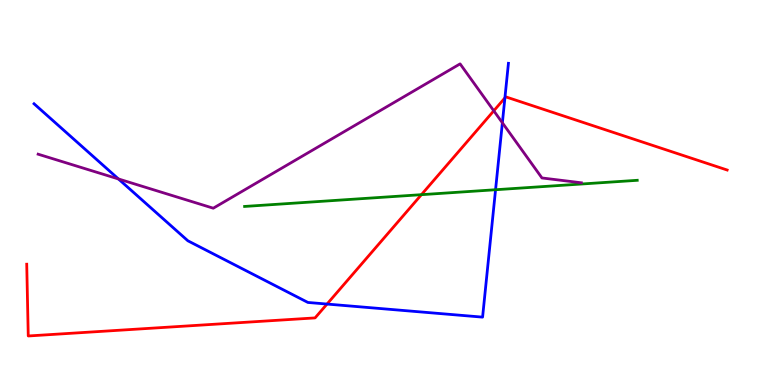[{'lines': ['blue', 'red'], 'intersections': [{'x': 4.22, 'y': 2.1}, {'x': 6.51, 'y': 7.46}]}, {'lines': ['green', 'red'], 'intersections': [{'x': 5.44, 'y': 4.94}]}, {'lines': ['purple', 'red'], 'intersections': [{'x': 6.37, 'y': 7.12}]}, {'lines': ['blue', 'green'], 'intersections': [{'x': 6.39, 'y': 5.07}]}, {'lines': ['blue', 'purple'], 'intersections': [{'x': 1.53, 'y': 5.35}, {'x': 6.48, 'y': 6.81}]}, {'lines': ['green', 'purple'], 'intersections': []}]